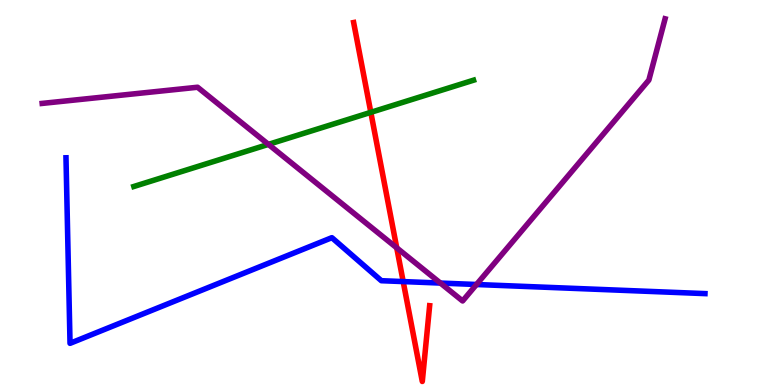[{'lines': ['blue', 'red'], 'intersections': [{'x': 5.2, 'y': 2.69}]}, {'lines': ['green', 'red'], 'intersections': [{'x': 4.78, 'y': 7.08}]}, {'lines': ['purple', 'red'], 'intersections': [{'x': 5.12, 'y': 3.56}]}, {'lines': ['blue', 'green'], 'intersections': []}, {'lines': ['blue', 'purple'], 'intersections': [{'x': 5.68, 'y': 2.65}, {'x': 6.15, 'y': 2.61}]}, {'lines': ['green', 'purple'], 'intersections': [{'x': 3.46, 'y': 6.25}]}]